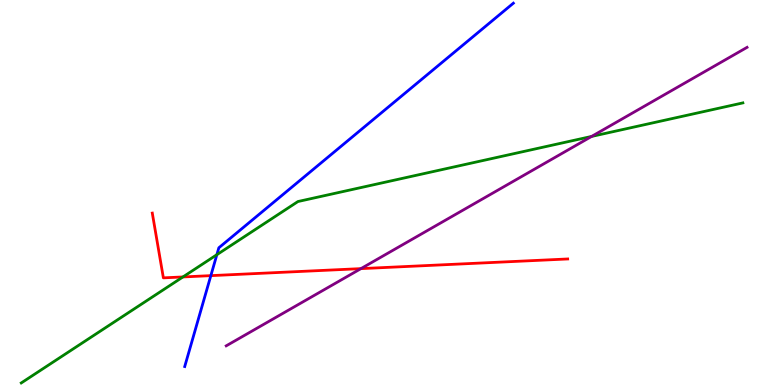[{'lines': ['blue', 'red'], 'intersections': [{'x': 2.72, 'y': 2.84}]}, {'lines': ['green', 'red'], 'intersections': [{'x': 2.36, 'y': 2.81}]}, {'lines': ['purple', 'red'], 'intersections': [{'x': 4.66, 'y': 3.02}]}, {'lines': ['blue', 'green'], 'intersections': [{'x': 2.8, 'y': 3.38}]}, {'lines': ['blue', 'purple'], 'intersections': []}, {'lines': ['green', 'purple'], 'intersections': [{'x': 7.63, 'y': 6.46}]}]